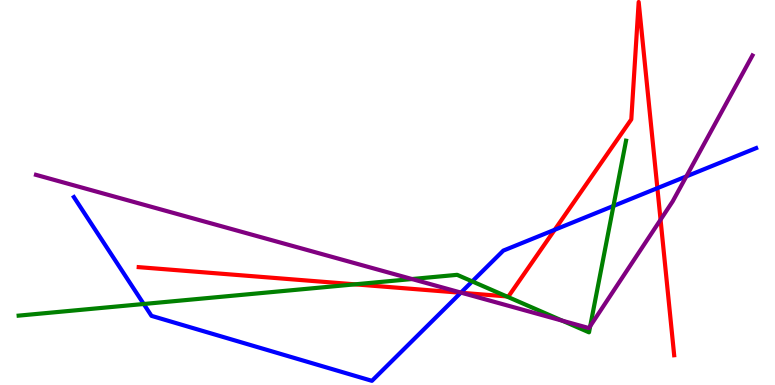[{'lines': ['blue', 'red'], 'intersections': [{'x': 5.95, 'y': 2.4}, {'x': 7.16, 'y': 4.03}, {'x': 8.48, 'y': 5.11}]}, {'lines': ['green', 'red'], 'intersections': [{'x': 4.58, 'y': 2.61}, {'x': 6.54, 'y': 2.3}]}, {'lines': ['purple', 'red'], 'intersections': [{'x': 5.96, 'y': 2.39}, {'x': 8.52, 'y': 4.29}]}, {'lines': ['blue', 'green'], 'intersections': [{'x': 1.85, 'y': 2.1}, {'x': 6.09, 'y': 2.69}, {'x': 7.92, 'y': 4.65}]}, {'lines': ['blue', 'purple'], 'intersections': [{'x': 5.95, 'y': 2.4}, {'x': 8.86, 'y': 5.42}]}, {'lines': ['green', 'purple'], 'intersections': [{'x': 5.32, 'y': 2.75}, {'x': 7.26, 'y': 1.67}, {'x': 7.62, 'y': 1.53}]}]